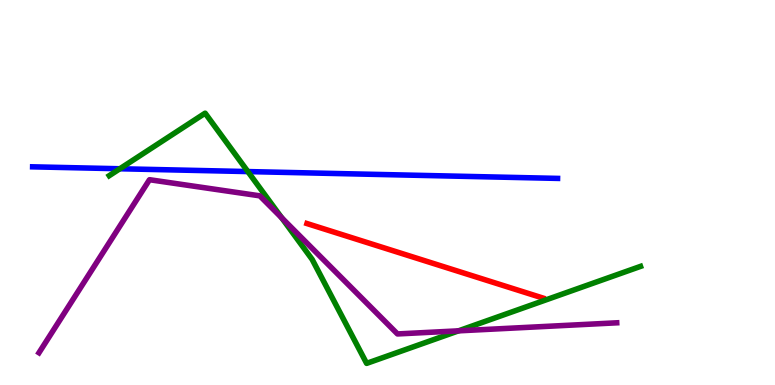[{'lines': ['blue', 'red'], 'intersections': []}, {'lines': ['green', 'red'], 'intersections': []}, {'lines': ['purple', 'red'], 'intersections': []}, {'lines': ['blue', 'green'], 'intersections': [{'x': 1.55, 'y': 5.62}, {'x': 3.2, 'y': 5.54}]}, {'lines': ['blue', 'purple'], 'intersections': []}, {'lines': ['green', 'purple'], 'intersections': [{'x': 3.64, 'y': 4.34}, {'x': 5.92, 'y': 1.41}]}]